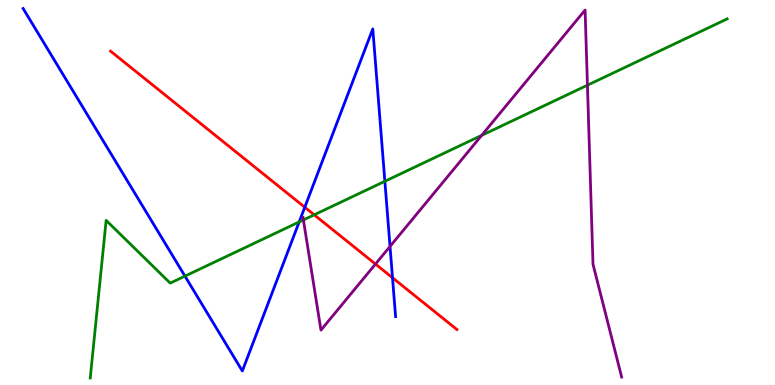[{'lines': ['blue', 'red'], 'intersections': [{'x': 3.93, 'y': 4.62}, {'x': 5.06, 'y': 2.79}]}, {'lines': ['green', 'red'], 'intersections': [{'x': 4.05, 'y': 4.42}]}, {'lines': ['purple', 'red'], 'intersections': [{'x': 4.84, 'y': 3.14}]}, {'lines': ['blue', 'green'], 'intersections': [{'x': 2.39, 'y': 2.83}, {'x': 3.86, 'y': 4.24}, {'x': 4.97, 'y': 5.29}]}, {'lines': ['blue', 'purple'], 'intersections': [{'x': 5.03, 'y': 3.6}]}, {'lines': ['green', 'purple'], 'intersections': [{'x': 3.91, 'y': 4.29}, {'x': 6.22, 'y': 6.48}, {'x': 7.58, 'y': 7.79}]}]